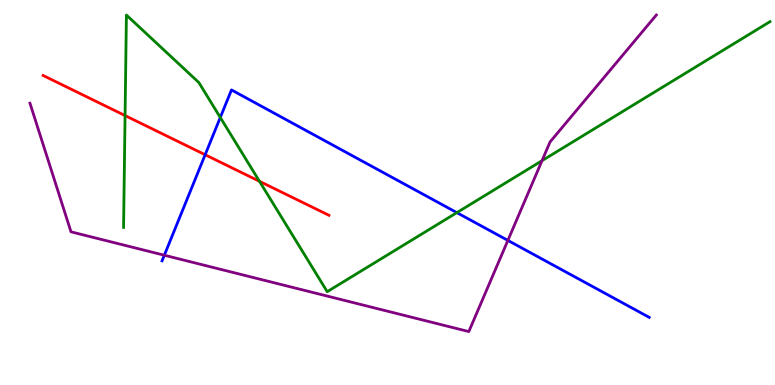[{'lines': ['blue', 'red'], 'intersections': [{'x': 2.65, 'y': 5.98}]}, {'lines': ['green', 'red'], 'intersections': [{'x': 1.61, 'y': 7.0}, {'x': 3.35, 'y': 5.29}]}, {'lines': ['purple', 'red'], 'intersections': []}, {'lines': ['blue', 'green'], 'intersections': [{'x': 2.84, 'y': 6.95}, {'x': 5.89, 'y': 4.48}]}, {'lines': ['blue', 'purple'], 'intersections': [{'x': 2.12, 'y': 3.37}, {'x': 6.55, 'y': 3.76}]}, {'lines': ['green', 'purple'], 'intersections': [{'x': 6.99, 'y': 5.83}]}]